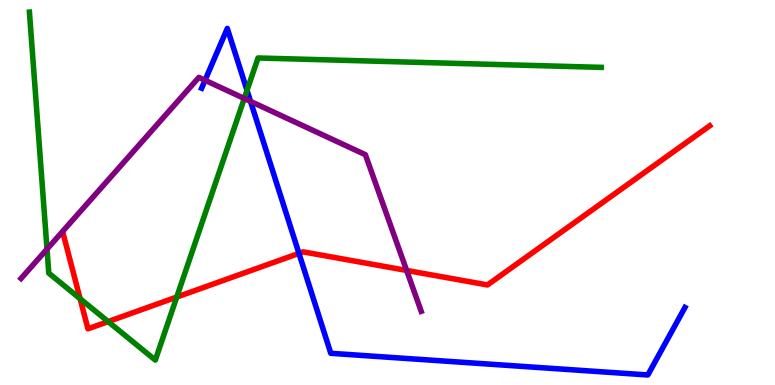[{'lines': ['blue', 'red'], 'intersections': [{'x': 3.86, 'y': 3.42}]}, {'lines': ['green', 'red'], 'intersections': [{'x': 1.03, 'y': 2.24}, {'x': 1.4, 'y': 1.65}, {'x': 2.28, 'y': 2.28}]}, {'lines': ['purple', 'red'], 'intersections': [{'x': 5.25, 'y': 2.98}]}, {'lines': ['blue', 'green'], 'intersections': [{'x': 3.19, 'y': 7.65}]}, {'lines': ['blue', 'purple'], 'intersections': [{'x': 2.65, 'y': 7.92}, {'x': 3.23, 'y': 7.37}]}, {'lines': ['green', 'purple'], 'intersections': [{'x': 0.607, 'y': 3.53}, {'x': 3.15, 'y': 7.44}]}]